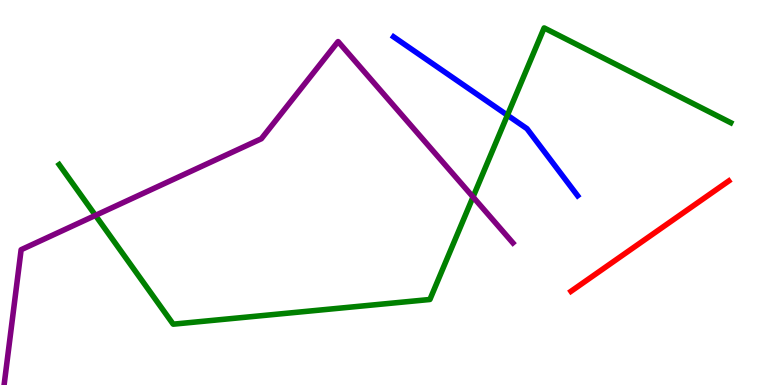[{'lines': ['blue', 'red'], 'intersections': []}, {'lines': ['green', 'red'], 'intersections': []}, {'lines': ['purple', 'red'], 'intersections': []}, {'lines': ['blue', 'green'], 'intersections': [{'x': 6.55, 'y': 7.01}]}, {'lines': ['blue', 'purple'], 'intersections': []}, {'lines': ['green', 'purple'], 'intersections': [{'x': 1.23, 'y': 4.41}, {'x': 6.1, 'y': 4.88}]}]